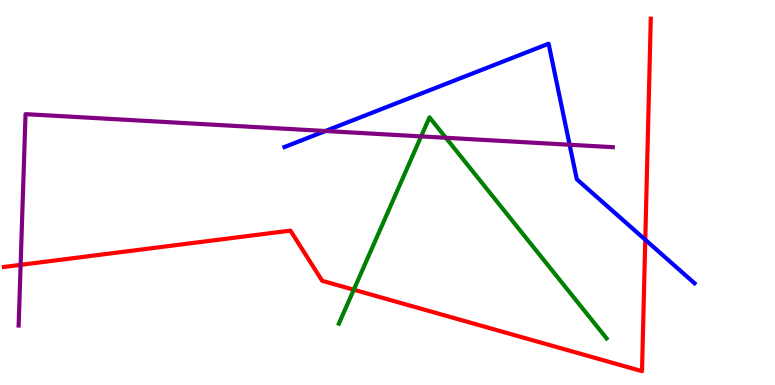[{'lines': ['blue', 'red'], 'intersections': [{'x': 8.33, 'y': 3.77}]}, {'lines': ['green', 'red'], 'intersections': [{'x': 4.56, 'y': 2.47}]}, {'lines': ['purple', 'red'], 'intersections': [{'x': 0.266, 'y': 3.12}]}, {'lines': ['blue', 'green'], 'intersections': []}, {'lines': ['blue', 'purple'], 'intersections': [{'x': 4.2, 'y': 6.6}, {'x': 7.35, 'y': 6.24}]}, {'lines': ['green', 'purple'], 'intersections': [{'x': 5.43, 'y': 6.46}, {'x': 5.75, 'y': 6.42}]}]